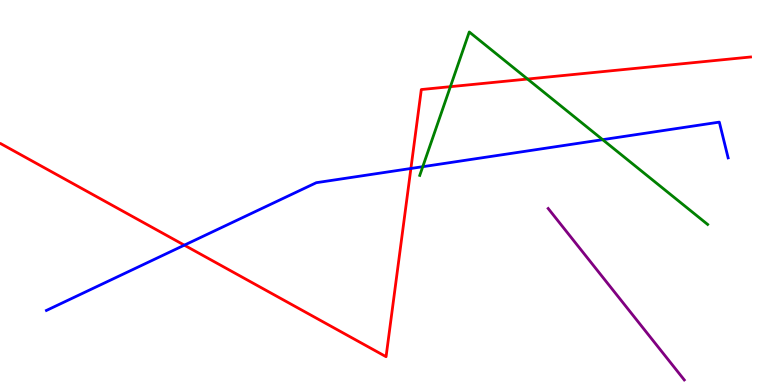[{'lines': ['blue', 'red'], 'intersections': [{'x': 2.38, 'y': 3.63}, {'x': 5.3, 'y': 5.62}]}, {'lines': ['green', 'red'], 'intersections': [{'x': 5.81, 'y': 7.75}, {'x': 6.81, 'y': 7.95}]}, {'lines': ['purple', 'red'], 'intersections': []}, {'lines': ['blue', 'green'], 'intersections': [{'x': 5.45, 'y': 5.67}, {'x': 7.78, 'y': 6.37}]}, {'lines': ['blue', 'purple'], 'intersections': []}, {'lines': ['green', 'purple'], 'intersections': []}]